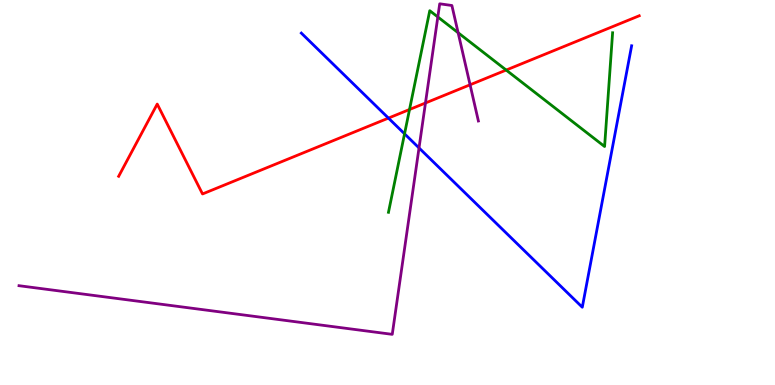[{'lines': ['blue', 'red'], 'intersections': [{'x': 5.01, 'y': 6.93}]}, {'lines': ['green', 'red'], 'intersections': [{'x': 5.28, 'y': 7.16}, {'x': 6.53, 'y': 8.18}]}, {'lines': ['purple', 'red'], 'intersections': [{'x': 5.49, 'y': 7.32}, {'x': 6.07, 'y': 7.8}]}, {'lines': ['blue', 'green'], 'intersections': [{'x': 5.22, 'y': 6.52}]}, {'lines': ['blue', 'purple'], 'intersections': [{'x': 5.41, 'y': 6.16}]}, {'lines': ['green', 'purple'], 'intersections': [{'x': 5.65, 'y': 9.56}, {'x': 5.91, 'y': 9.15}]}]